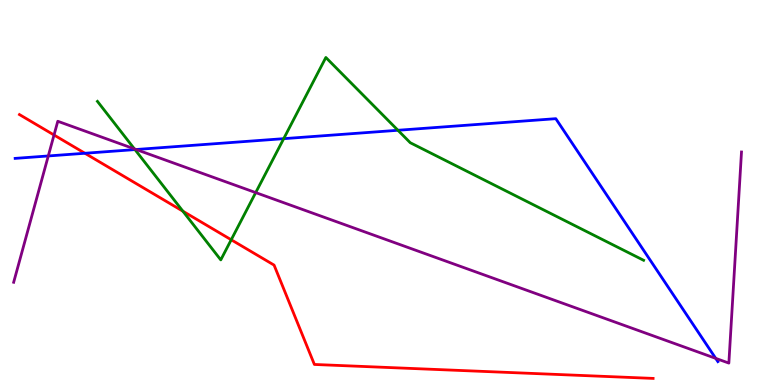[{'lines': ['blue', 'red'], 'intersections': [{'x': 1.1, 'y': 6.02}]}, {'lines': ['green', 'red'], 'intersections': [{'x': 2.36, 'y': 4.51}, {'x': 2.98, 'y': 3.77}]}, {'lines': ['purple', 'red'], 'intersections': [{'x': 0.697, 'y': 6.49}]}, {'lines': ['blue', 'green'], 'intersections': [{'x': 1.74, 'y': 6.11}, {'x': 3.66, 'y': 6.4}, {'x': 5.13, 'y': 6.62}]}, {'lines': ['blue', 'purple'], 'intersections': [{'x': 0.623, 'y': 5.95}, {'x': 1.76, 'y': 6.12}, {'x': 9.24, 'y': 0.692}]}, {'lines': ['green', 'purple'], 'intersections': [{'x': 1.73, 'y': 6.13}, {'x': 3.3, 'y': 5.0}]}]